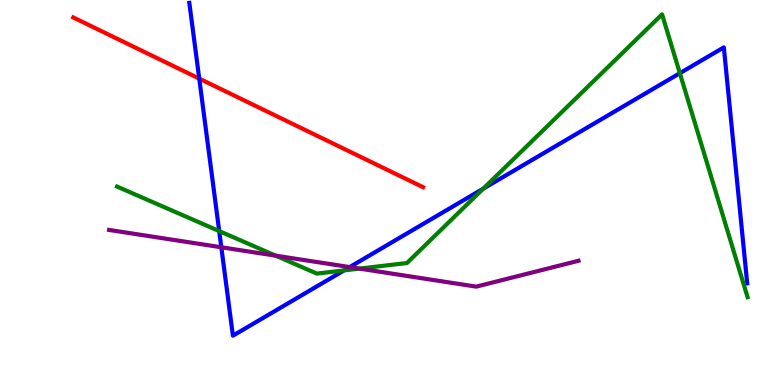[{'lines': ['blue', 'red'], 'intersections': [{'x': 2.57, 'y': 7.96}]}, {'lines': ['green', 'red'], 'intersections': []}, {'lines': ['purple', 'red'], 'intersections': []}, {'lines': ['blue', 'green'], 'intersections': [{'x': 2.83, 'y': 4.0}, {'x': 4.44, 'y': 2.98}, {'x': 6.24, 'y': 5.1}, {'x': 8.77, 'y': 8.1}]}, {'lines': ['blue', 'purple'], 'intersections': [{'x': 2.86, 'y': 3.58}, {'x': 4.51, 'y': 3.06}]}, {'lines': ['green', 'purple'], 'intersections': [{'x': 3.56, 'y': 3.36}, {'x': 4.64, 'y': 3.02}]}]